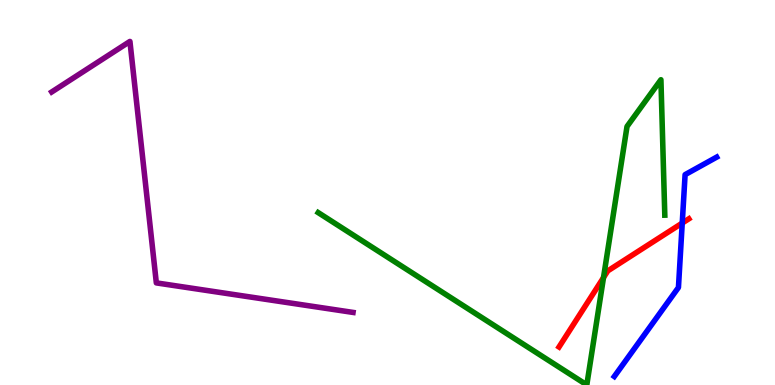[{'lines': ['blue', 'red'], 'intersections': [{'x': 8.8, 'y': 4.21}]}, {'lines': ['green', 'red'], 'intersections': [{'x': 7.79, 'y': 2.79}]}, {'lines': ['purple', 'red'], 'intersections': []}, {'lines': ['blue', 'green'], 'intersections': []}, {'lines': ['blue', 'purple'], 'intersections': []}, {'lines': ['green', 'purple'], 'intersections': []}]